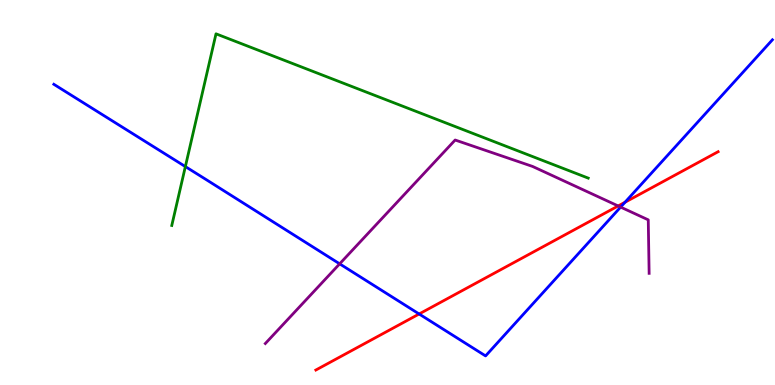[{'lines': ['blue', 'red'], 'intersections': [{'x': 5.41, 'y': 1.84}, {'x': 8.06, 'y': 4.75}]}, {'lines': ['green', 'red'], 'intersections': []}, {'lines': ['purple', 'red'], 'intersections': [{'x': 7.98, 'y': 4.65}]}, {'lines': ['blue', 'green'], 'intersections': [{'x': 2.39, 'y': 5.67}]}, {'lines': ['blue', 'purple'], 'intersections': [{'x': 4.38, 'y': 3.15}, {'x': 8.01, 'y': 4.62}]}, {'lines': ['green', 'purple'], 'intersections': []}]